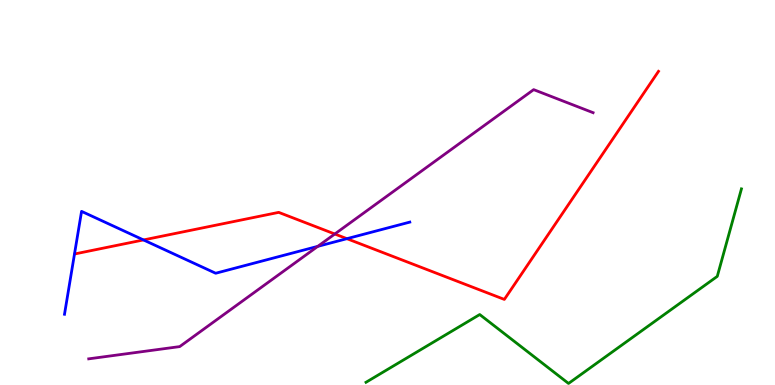[{'lines': ['blue', 'red'], 'intersections': [{'x': 1.85, 'y': 3.77}, {'x': 4.48, 'y': 3.8}]}, {'lines': ['green', 'red'], 'intersections': []}, {'lines': ['purple', 'red'], 'intersections': [{'x': 4.32, 'y': 3.92}]}, {'lines': ['blue', 'green'], 'intersections': []}, {'lines': ['blue', 'purple'], 'intersections': [{'x': 4.1, 'y': 3.6}]}, {'lines': ['green', 'purple'], 'intersections': []}]